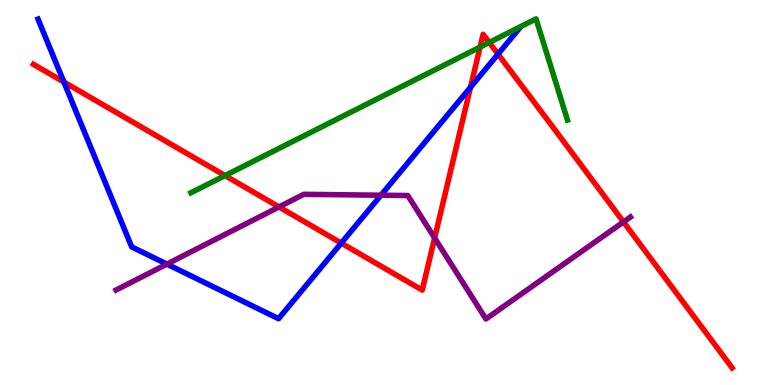[{'lines': ['blue', 'red'], 'intersections': [{'x': 0.824, 'y': 7.87}, {'x': 4.4, 'y': 3.69}, {'x': 6.07, 'y': 7.73}, {'x': 6.43, 'y': 8.59}]}, {'lines': ['green', 'red'], 'intersections': [{'x': 2.9, 'y': 5.44}, {'x': 6.19, 'y': 8.78}, {'x': 6.31, 'y': 8.9}]}, {'lines': ['purple', 'red'], 'intersections': [{'x': 3.6, 'y': 4.62}, {'x': 5.61, 'y': 3.82}, {'x': 8.05, 'y': 4.24}]}, {'lines': ['blue', 'green'], 'intersections': []}, {'lines': ['blue', 'purple'], 'intersections': [{'x': 2.15, 'y': 3.14}, {'x': 4.92, 'y': 4.93}]}, {'lines': ['green', 'purple'], 'intersections': []}]